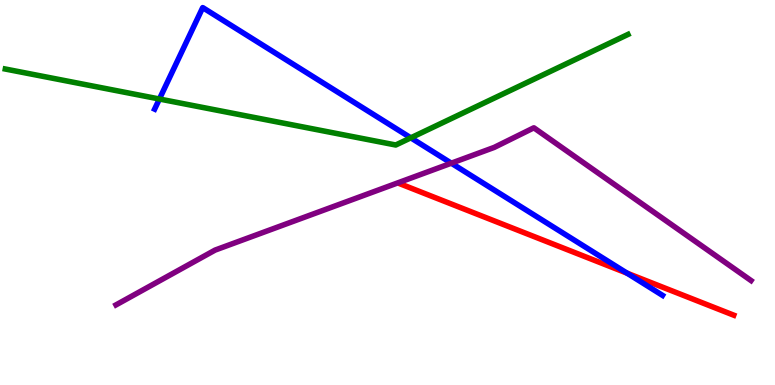[{'lines': ['blue', 'red'], 'intersections': [{'x': 8.09, 'y': 2.9}]}, {'lines': ['green', 'red'], 'intersections': []}, {'lines': ['purple', 'red'], 'intersections': []}, {'lines': ['blue', 'green'], 'intersections': [{'x': 2.06, 'y': 7.43}, {'x': 5.3, 'y': 6.42}]}, {'lines': ['blue', 'purple'], 'intersections': [{'x': 5.82, 'y': 5.76}]}, {'lines': ['green', 'purple'], 'intersections': []}]